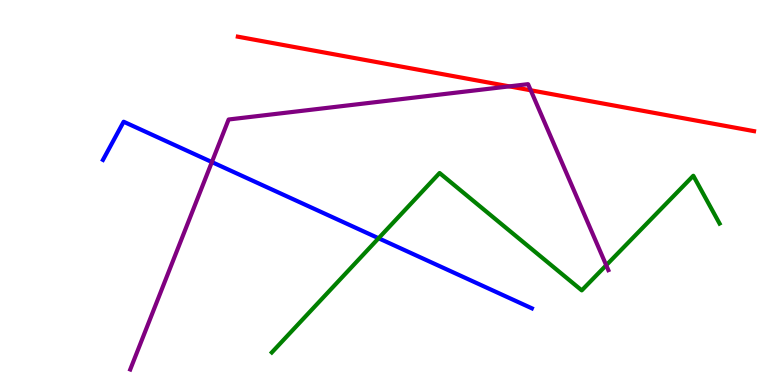[{'lines': ['blue', 'red'], 'intersections': []}, {'lines': ['green', 'red'], 'intersections': []}, {'lines': ['purple', 'red'], 'intersections': [{'x': 6.57, 'y': 7.76}, {'x': 6.85, 'y': 7.65}]}, {'lines': ['blue', 'green'], 'intersections': [{'x': 4.88, 'y': 3.81}]}, {'lines': ['blue', 'purple'], 'intersections': [{'x': 2.73, 'y': 5.79}]}, {'lines': ['green', 'purple'], 'intersections': [{'x': 7.82, 'y': 3.11}]}]